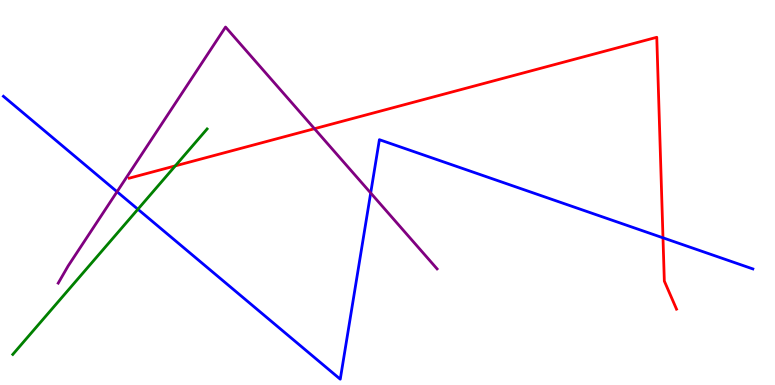[{'lines': ['blue', 'red'], 'intersections': [{'x': 8.55, 'y': 3.82}]}, {'lines': ['green', 'red'], 'intersections': [{'x': 2.26, 'y': 5.69}]}, {'lines': ['purple', 'red'], 'intersections': [{'x': 4.06, 'y': 6.66}]}, {'lines': ['blue', 'green'], 'intersections': [{'x': 1.78, 'y': 4.57}]}, {'lines': ['blue', 'purple'], 'intersections': [{'x': 1.51, 'y': 5.02}, {'x': 4.78, 'y': 4.99}]}, {'lines': ['green', 'purple'], 'intersections': []}]